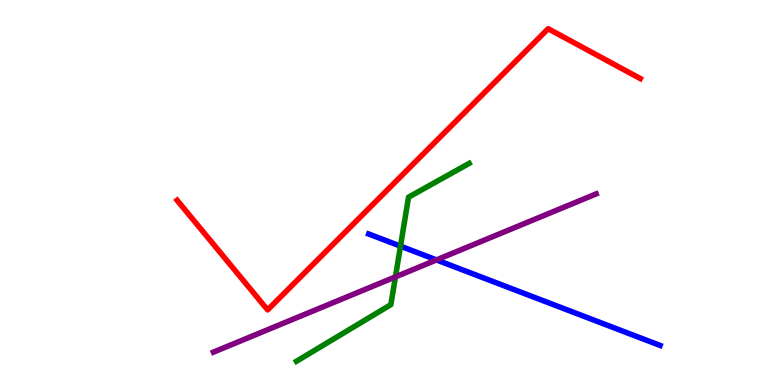[{'lines': ['blue', 'red'], 'intersections': []}, {'lines': ['green', 'red'], 'intersections': []}, {'lines': ['purple', 'red'], 'intersections': []}, {'lines': ['blue', 'green'], 'intersections': [{'x': 5.17, 'y': 3.61}]}, {'lines': ['blue', 'purple'], 'intersections': [{'x': 5.63, 'y': 3.25}]}, {'lines': ['green', 'purple'], 'intersections': [{'x': 5.1, 'y': 2.81}]}]